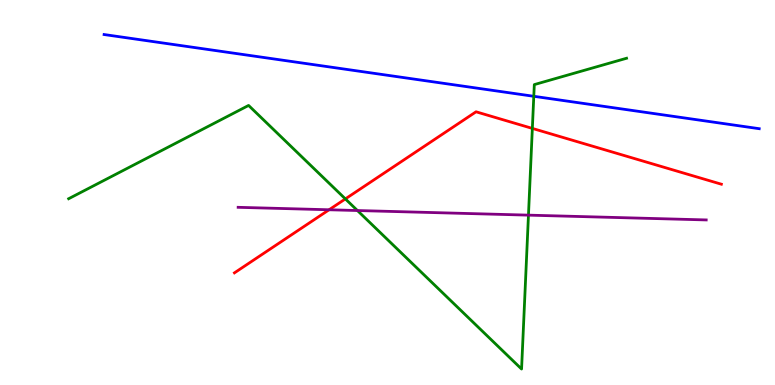[{'lines': ['blue', 'red'], 'intersections': []}, {'lines': ['green', 'red'], 'intersections': [{'x': 4.46, 'y': 4.83}, {'x': 6.87, 'y': 6.66}]}, {'lines': ['purple', 'red'], 'intersections': [{'x': 4.25, 'y': 4.55}]}, {'lines': ['blue', 'green'], 'intersections': [{'x': 6.89, 'y': 7.5}]}, {'lines': ['blue', 'purple'], 'intersections': []}, {'lines': ['green', 'purple'], 'intersections': [{'x': 4.61, 'y': 4.53}, {'x': 6.82, 'y': 4.41}]}]